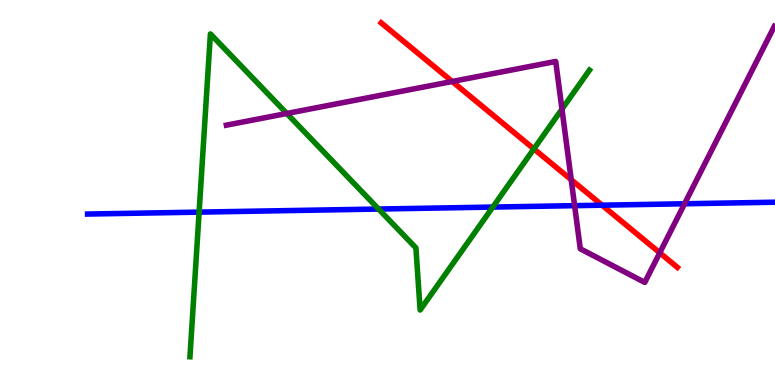[{'lines': ['blue', 'red'], 'intersections': [{'x': 7.77, 'y': 4.67}]}, {'lines': ['green', 'red'], 'intersections': [{'x': 6.89, 'y': 6.13}]}, {'lines': ['purple', 'red'], 'intersections': [{'x': 5.83, 'y': 7.88}, {'x': 7.37, 'y': 5.33}, {'x': 8.51, 'y': 3.43}]}, {'lines': ['blue', 'green'], 'intersections': [{'x': 2.57, 'y': 4.49}, {'x': 4.89, 'y': 4.57}, {'x': 6.36, 'y': 4.62}]}, {'lines': ['blue', 'purple'], 'intersections': [{'x': 7.41, 'y': 4.66}, {'x': 8.83, 'y': 4.71}]}, {'lines': ['green', 'purple'], 'intersections': [{'x': 3.7, 'y': 7.05}, {'x': 7.25, 'y': 7.17}]}]